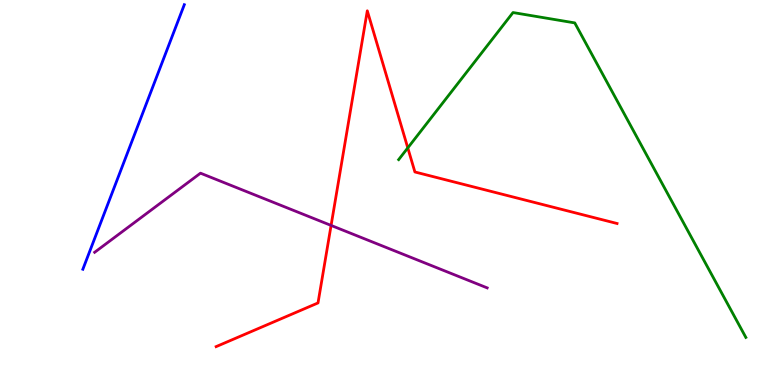[{'lines': ['blue', 'red'], 'intersections': []}, {'lines': ['green', 'red'], 'intersections': [{'x': 5.26, 'y': 6.16}]}, {'lines': ['purple', 'red'], 'intersections': [{'x': 4.27, 'y': 4.14}]}, {'lines': ['blue', 'green'], 'intersections': []}, {'lines': ['blue', 'purple'], 'intersections': []}, {'lines': ['green', 'purple'], 'intersections': []}]